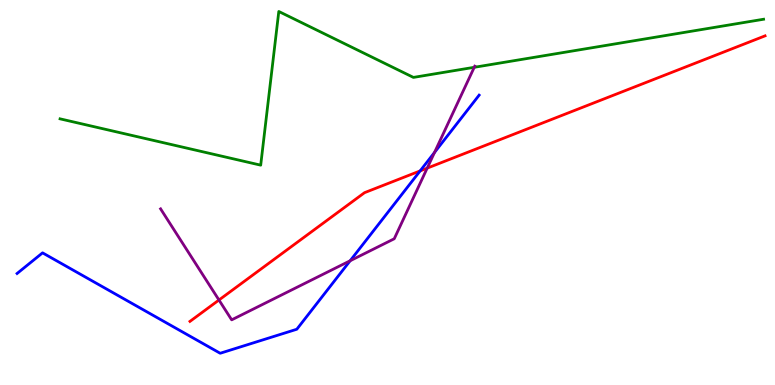[{'lines': ['blue', 'red'], 'intersections': [{'x': 5.42, 'y': 5.56}]}, {'lines': ['green', 'red'], 'intersections': []}, {'lines': ['purple', 'red'], 'intersections': [{'x': 2.83, 'y': 2.21}, {'x': 5.51, 'y': 5.63}]}, {'lines': ['blue', 'green'], 'intersections': []}, {'lines': ['blue', 'purple'], 'intersections': [{'x': 4.52, 'y': 3.23}, {'x': 5.61, 'y': 6.04}]}, {'lines': ['green', 'purple'], 'intersections': [{'x': 6.12, 'y': 8.25}]}]